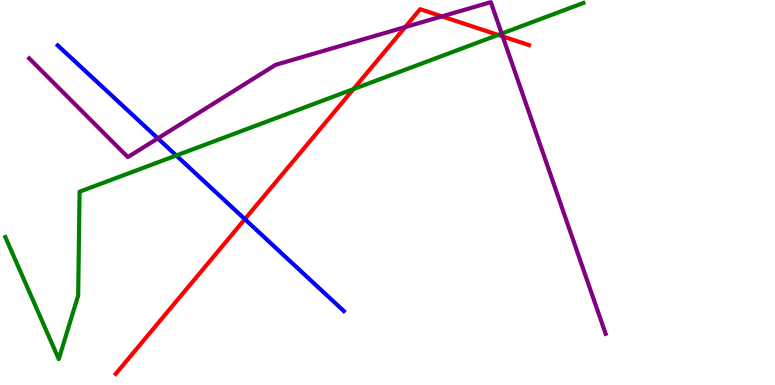[{'lines': ['blue', 'red'], 'intersections': [{'x': 3.16, 'y': 4.31}]}, {'lines': ['green', 'red'], 'intersections': [{'x': 4.56, 'y': 7.69}, {'x': 6.43, 'y': 9.09}]}, {'lines': ['purple', 'red'], 'intersections': [{'x': 5.23, 'y': 9.3}, {'x': 5.7, 'y': 9.57}, {'x': 6.49, 'y': 9.05}]}, {'lines': ['blue', 'green'], 'intersections': [{'x': 2.27, 'y': 5.96}]}, {'lines': ['blue', 'purple'], 'intersections': [{'x': 2.04, 'y': 6.41}]}, {'lines': ['green', 'purple'], 'intersections': [{'x': 6.47, 'y': 9.13}]}]